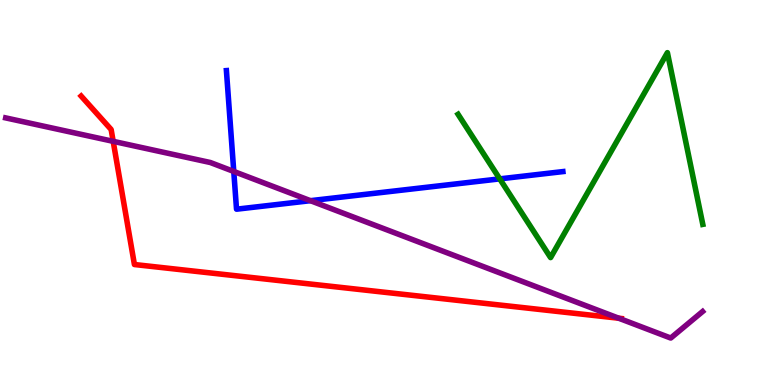[{'lines': ['blue', 'red'], 'intersections': []}, {'lines': ['green', 'red'], 'intersections': []}, {'lines': ['purple', 'red'], 'intersections': [{'x': 1.46, 'y': 6.33}, {'x': 7.98, 'y': 1.73}]}, {'lines': ['blue', 'green'], 'intersections': [{'x': 6.45, 'y': 5.35}]}, {'lines': ['blue', 'purple'], 'intersections': [{'x': 3.02, 'y': 5.55}, {'x': 4.01, 'y': 4.79}]}, {'lines': ['green', 'purple'], 'intersections': []}]